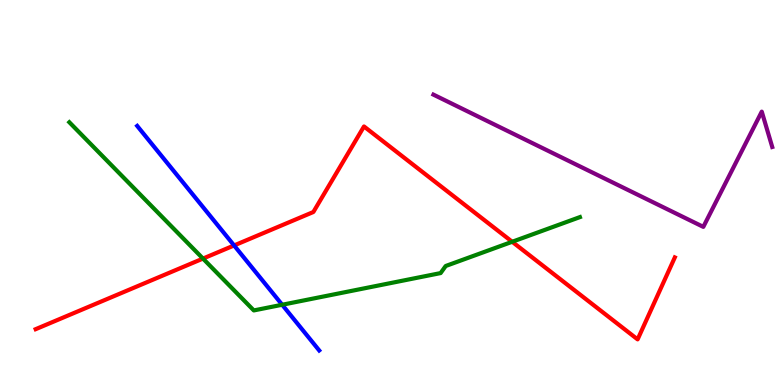[{'lines': ['blue', 'red'], 'intersections': [{'x': 3.02, 'y': 3.62}]}, {'lines': ['green', 'red'], 'intersections': [{'x': 2.62, 'y': 3.28}, {'x': 6.61, 'y': 3.72}]}, {'lines': ['purple', 'red'], 'intersections': []}, {'lines': ['blue', 'green'], 'intersections': [{'x': 3.64, 'y': 2.08}]}, {'lines': ['blue', 'purple'], 'intersections': []}, {'lines': ['green', 'purple'], 'intersections': []}]